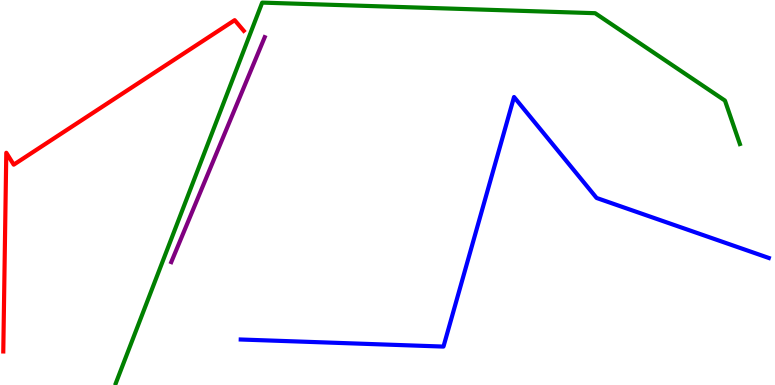[{'lines': ['blue', 'red'], 'intersections': []}, {'lines': ['green', 'red'], 'intersections': []}, {'lines': ['purple', 'red'], 'intersections': []}, {'lines': ['blue', 'green'], 'intersections': []}, {'lines': ['blue', 'purple'], 'intersections': []}, {'lines': ['green', 'purple'], 'intersections': []}]